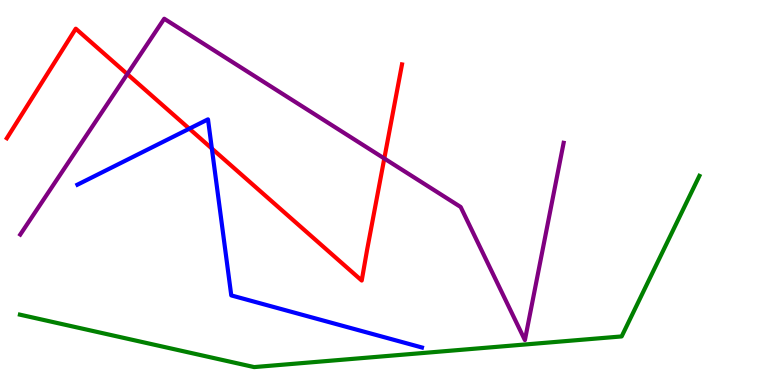[{'lines': ['blue', 'red'], 'intersections': [{'x': 2.44, 'y': 6.66}, {'x': 2.73, 'y': 6.14}]}, {'lines': ['green', 'red'], 'intersections': []}, {'lines': ['purple', 'red'], 'intersections': [{'x': 1.64, 'y': 8.08}, {'x': 4.96, 'y': 5.88}]}, {'lines': ['blue', 'green'], 'intersections': []}, {'lines': ['blue', 'purple'], 'intersections': []}, {'lines': ['green', 'purple'], 'intersections': []}]